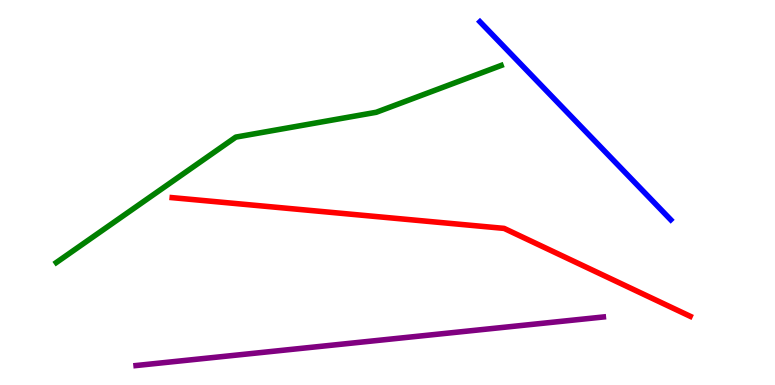[{'lines': ['blue', 'red'], 'intersections': []}, {'lines': ['green', 'red'], 'intersections': []}, {'lines': ['purple', 'red'], 'intersections': []}, {'lines': ['blue', 'green'], 'intersections': []}, {'lines': ['blue', 'purple'], 'intersections': []}, {'lines': ['green', 'purple'], 'intersections': []}]